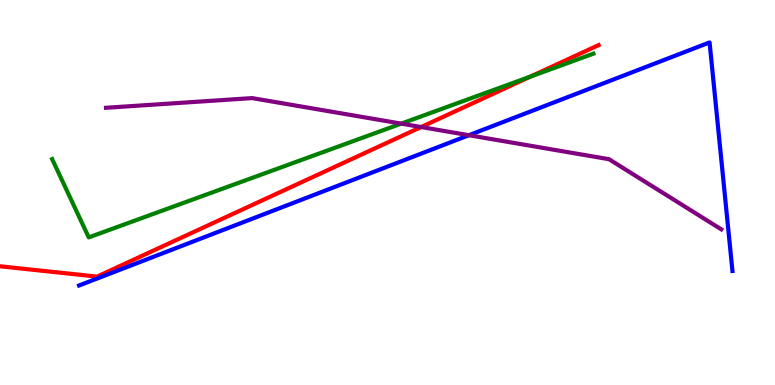[{'lines': ['blue', 'red'], 'intersections': []}, {'lines': ['green', 'red'], 'intersections': [{'x': 6.84, 'y': 8.01}]}, {'lines': ['purple', 'red'], 'intersections': [{'x': 5.43, 'y': 6.7}]}, {'lines': ['blue', 'green'], 'intersections': []}, {'lines': ['blue', 'purple'], 'intersections': [{'x': 6.05, 'y': 6.49}]}, {'lines': ['green', 'purple'], 'intersections': [{'x': 5.18, 'y': 6.79}]}]